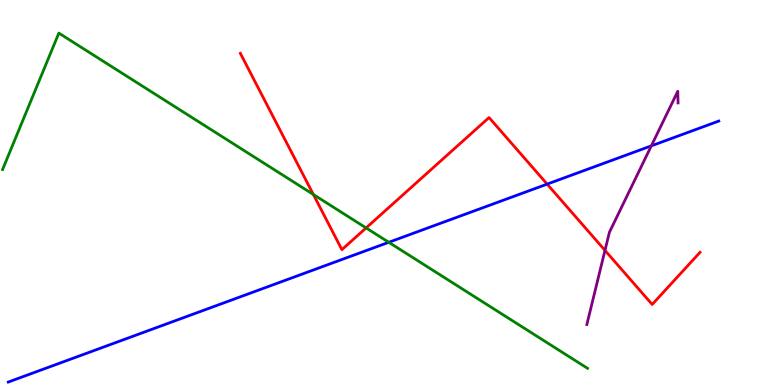[{'lines': ['blue', 'red'], 'intersections': [{'x': 7.06, 'y': 5.22}]}, {'lines': ['green', 'red'], 'intersections': [{'x': 4.04, 'y': 4.95}, {'x': 4.72, 'y': 4.08}]}, {'lines': ['purple', 'red'], 'intersections': [{'x': 7.81, 'y': 3.5}]}, {'lines': ['blue', 'green'], 'intersections': [{'x': 5.02, 'y': 3.71}]}, {'lines': ['blue', 'purple'], 'intersections': [{'x': 8.4, 'y': 6.21}]}, {'lines': ['green', 'purple'], 'intersections': []}]